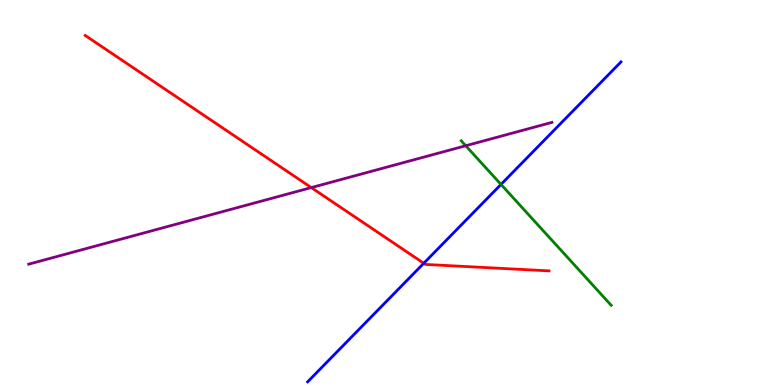[{'lines': ['blue', 'red'], 'intersections': [{'x': 5.47, 'y': 3.16}]}, {'lines': ['green', 'red'], 'intersections': []}, {'lines': ['purple', 'red'], 'intersections': [{'x': 4.02, 'y': 5.13}]}, {'lines': ['blue', 'green'], 'intersections': [{'x': 6.46, 'y': 5.21}]}, {'lines': ['blue', 'purple'], 'intersections': []}, {'lines': ['green', 'purple'], 'intersections': [{'x': 6.01, 'y': 6.21}]}]